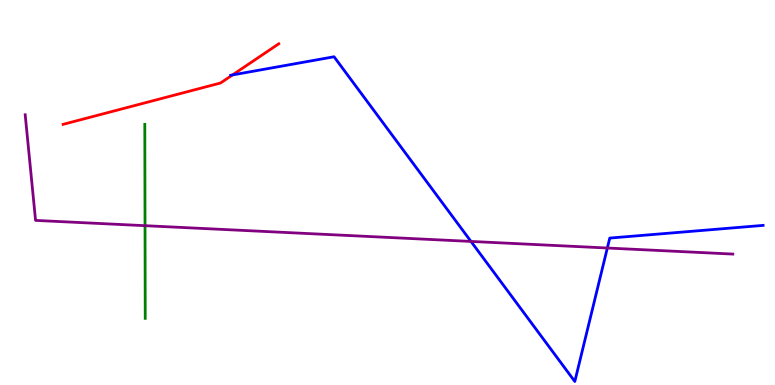[{'lines': ['blue', 'red'], 'intersections': [{'x': 3.0, 'y': 8.05}]}, {'lines': ['green', 'red'], 'intersections': []}, {'lines': ['purple', 'red'], 'intersections': []}, {'lines': ['blue', 'green'], 'intersections': []}, {'lines': ['blue', 'purple'], 'intersections': [{'x': 6.08, 'y': 3.73}, {'x': 7.84, 'y': 3.56}]}, {'lines': ['green', 'purple'], 'intersections': [{'x': 1.87, 'y': 4.14}]}]